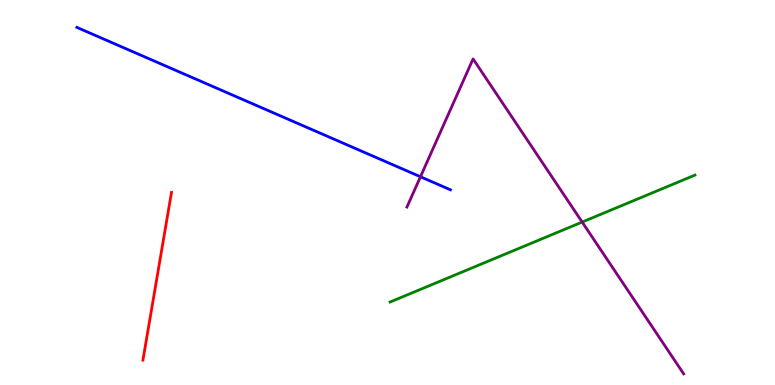[{'lines': ['blue', 'red'], 'intersections': []}, {'lines': ['green', 'red'], 'intersections': []}, {'lines': ['purple', 'red'], 'intersections': []}, {'lines': ['blue', 'green'], 'intersections': []}, {'lines': ['blue', 'purple'], 'intersections': [{'x': 5.43, 'y': 5.41}]}, {'lines': ['green', 'purple'], 'intersections': [{'x': 7.51, 'y': 4.23}]}]